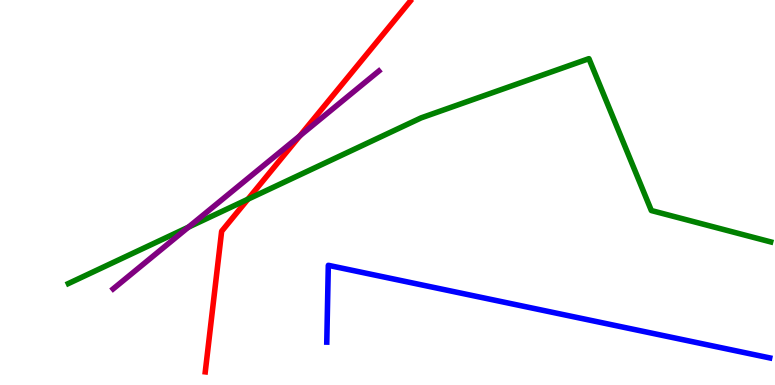[{'lines': ['blue', 'red'], 'intersections': []}, {'lines': ['green', 'red'], 'intersections': [{'x': 3.2, 'y': 4.83}]}, {'lines': ['purple', 'red'], 'intersections': [{'x': 3.87, 'y': 6.47}]}, {'lines': ['blue', 'green'], 'intersections': []}, {'lines': ['blue', 'purple'], 'intersections': []}, {'lines': ['green', 'purple'], 'intersections': [{'x': 2.43, 'y': 4.1}]}]